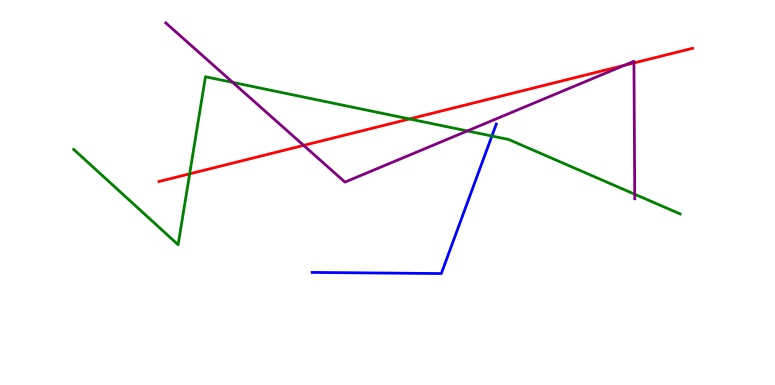[{'lines': ['blue', 'red'], 'intersections': []}, {'lines': ['green', 'red'], 'intersections': [{'x': 2.45, 'y': 5.48}, {'x': 5.28, 'y': 6.91}]}, {'lines': ['purple', 'red'], 'intersections': [{'x': 3.92, 'y': 6.22}, {'x': 8.05, 'y': 8.3}, {'x': 8.18, 'y': 8.37}]}, {'lines': ['blue', 'green'], 'intersections': [{'x': 6.35, 'y': 6.47}]}, {'lines': ['blue', 'purple'], 'intersections': []}, {'lines': ['green', 'purple'], 'intersections': [{'x': 3.0, 'y': 7.86}, {'x': 6.03, 'y': 6.6}, {'x': 8.19, 'y': 4.96}]}]